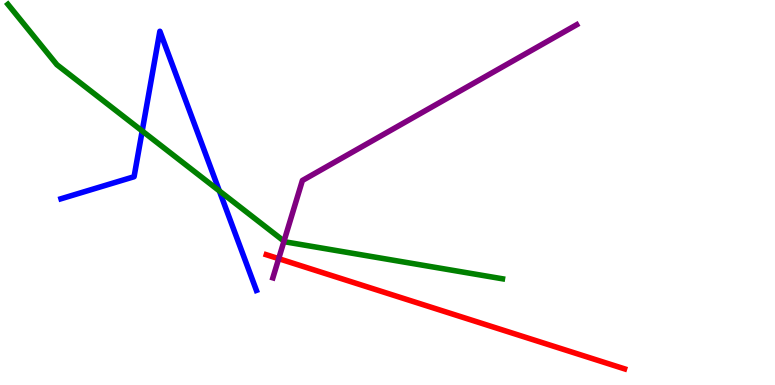[{'lines': ['blue', 'red'], 'intersections': []}, {'lines': ['green', 'red'], 'intersections': []}, {'lines': ['purple', 'red'], 'intersections': [{'x': 3.6, 'y': 3.28}]}, {'lines': ['blue', 'green'], 'intersections': [{'x': 1.83, 'y': 6.6}, {'x': 2.83, 'y': 5.04}]}, {'lines': ['blue', 'purple'], 'intersections': []}, {'lines': ['green', 'purple'], 'intersections': [{'x': 3.66, 'y': 3.74}]}]